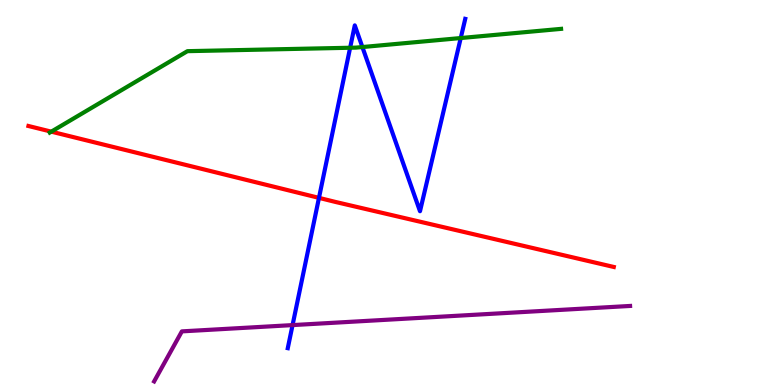[{'lines': ['blue', 'red'], 'intersections': [{'x': 4.12, 'y': 4.86}]}, {'lines': ['green', 'red'], 'intersections': [{'x': 0.662, 'y': 6.58}]}, {'lines': ['purple', 'red'], 'intersections': []}, {'lines': ['blue', 'green'], 'intersections': [{'x': 4.52, 'y': 8.76}, {'x': 4.68, 'y': 8.78}, {'x': 5.95, 'y': 9.01}]}, {'lines': ['blue', 'purple'], 'intersections': [{'x': 3.77, 'y': 1.56}]}, {'lines': ['green', 'purple'], 'intersections': []}]